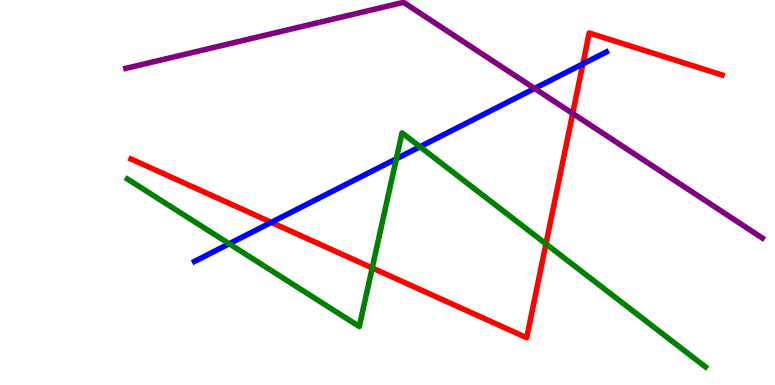[{'lines': ['blue', 'red'], 'intersections': [{'x': 3.5, 'y': 4.22}, {'x': 7.52, 'y': 8.34}]}, {'lines': ['green', 'red'], 'intersections': [{'x': 4.8, 'y': 3.04}, {'x': 7.04, 'y': 3.67}]}, {'lines': ['purple', 'red'], 'intersections': [{'x': 7.39, 'y': 7.05}]}, {'lines': ['blue', 'green'], 'intersections': [{'x': 2.96, 'y': 3.67}, {'x': 5.11, 'y': 5.88}, {'x': 5.42, 'y': 6.19}]}, {'lines': ['blue', 'purple'], 'intersections': [{'x': 6.9, 'y': 7.7}]}, {'lines': ['green', 'purple'], 'intersections': []}]